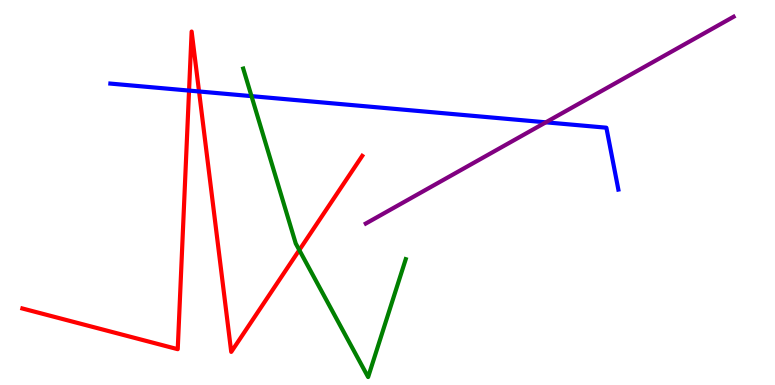[{'lines': ['blue', 'red'], 'intersections': [{'x': 2.44, 'y': 7.65}, {'x': 2.57, 'y': 7.62}]}, {'lines': ['green', 'red'], 'intersections': [{'x': 3.86, 'y': 3.51}]}, {'lines': ['purple', 'red'], 'intersections': []}, {'lines': ['blue', 'green'], 'intersections': [{'x': 3.25, 'y': 7.5}]}, {'lines': ['blue', 'purple'], 'intersections': [{'x': 7.04, 'y': 6.82}]}, {'lines': ['green', 'purple'], 'intersections': []}]